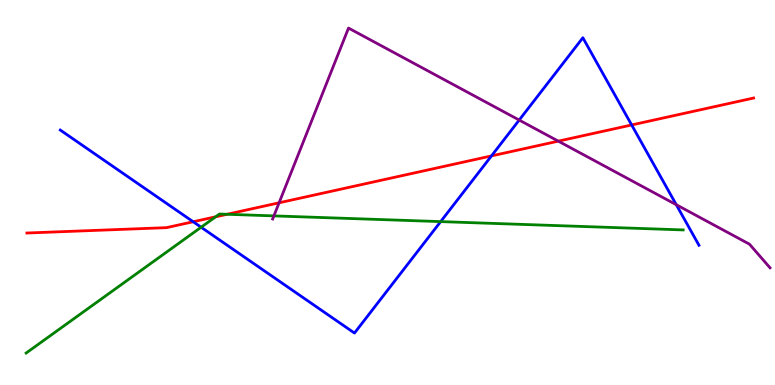[{'lines': ['blue', 'red'], 'intersections': [{'x': 2.49, 'y': 4.24}, {'x': 6.34, 'y': 5.95}, {'x': 8.15, 'y': 6.75}]}, {'lines': ['green', 'red'], 'intersections': [{'x': 2.78, 'y': 4.37}, {'x': 2.93, 'y': 4.43}]}, {'lines': ['purple', 'red'], 'intersections': [{'x': 3.6, 'y': 4.73}, {'x': 7.2, 'y': 6.33}]}, {'lines': ['blue', 'green'], 'intersections': [{'x': 2.6, 'y': 4.1}, {'x': 5.69, 'y': 4.24}]}, {'lines': ['blue', 'purple'], 'intersections': [{'x': 6.7, 'y': 6.88}, {'x': 8.73, 'y': 4.68}]}, {'lines': ['green', 'purple'], 'intersections': [{'x': 3.53, 'y': 4.39}]}]